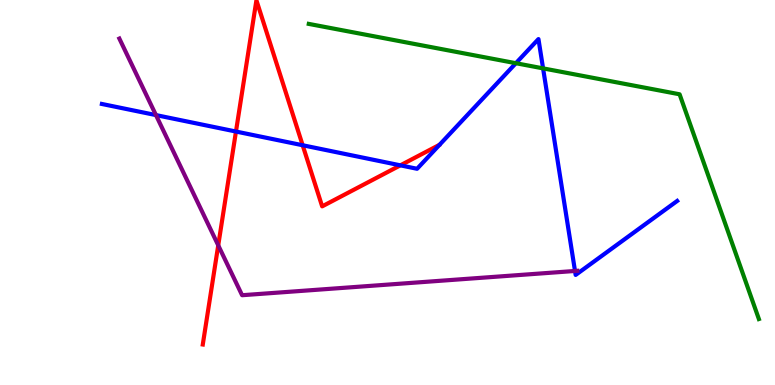[{'lines': ['blue', 'red'], 'intersections': [{'x': 3.04, 'y': 6.58}, {'x': 3.91, 'y': 6.23}, {'x': 5.17, 'y': 5.71}]}, {'lines': ['green', 'red'], 'intersections': []}, {'lines': ['purple', 'red'], 'intersections': [{'x': 2.82, 'y': 3.63}]}, {'lines': ['blue', 'green'], 'intersections': [{'x': 6.66, 'y': 8.36}, {'x': 7.01, 'y': 8.22}]}, {'lines': ['blue', 'purple'], 'intersections': [{'x': 2.01, 'y': 7.01}, {'x': 7.42, 'y': 2.96}]}, {'lines': ['green', 'purple'], 'intersections': []}]